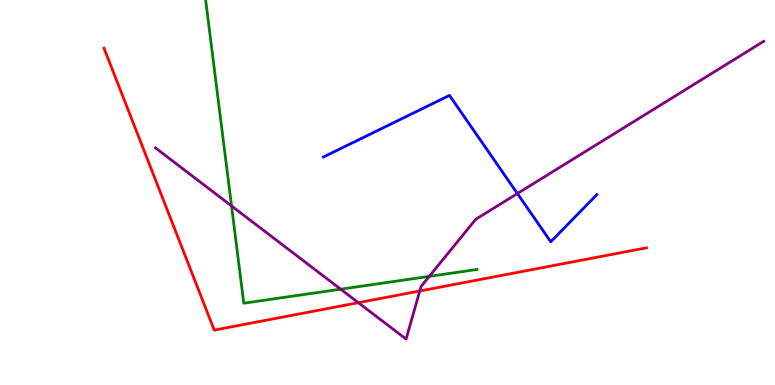[{'lines': ['blue', 'red'], 'intersections': []}, {'lines': ['green', 'red'], 'intersections': []}, {'lines': ['purple', 'red'], 'intersections': [{'x': 4.62, 'y': 2.14}, {'x': 5.42, 'y': 2.44}]}, {'lines': ['blue', 'green'], 'intersections': []}, {'lines': ['blue', 'purple'], 'intersections': [{'x': 6.68, 'y': 4.97}]}, {'lines': ['green', 'purple'], 'intersections': [{'x': 2.99, 'y': 4.65}, {'x': 4.4, 'y': 2.49}, {'x': 5.54, 'y': 2.82}]}]